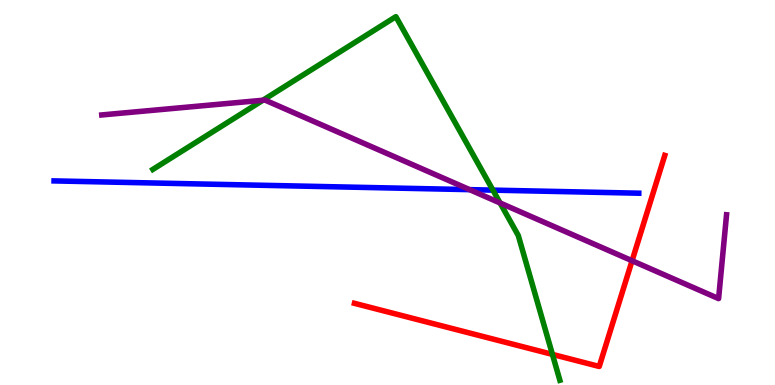[{'lines': ['blue', 'red'], 'intersections': []}, {'lines': ['green', 'red'], 'intersections': [{'x': 7.13, 'y': 0.795}]}, {'lines': ['purple', 'red'], 'intersections': [{'x': 8.16, 'y': 3.23}]}, {'lines': ['blue', 'green'], 'intersections': [{'x': 6.36, 'y': 5.06}]}, {'lines': ['blue', 'purple'], 'intersections': [{'x': 6.06, 'y': 5.07}]}, {'lines': ['green', 'purple'], 'intersections': [{'x': 3.39, 'y': 7.4}, {'x': 6.45, 'y': 4.73}]}]